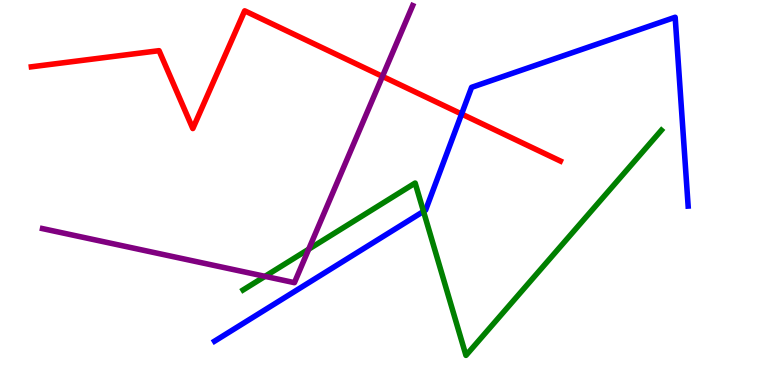[{'lines': ['blue', 'red'], 'intersections': [{'x': 5.96, 'y': 7.04}]}, {'lines': ['green', 'red'], 'intersections': []}, {'lines': ['purple', 'red'], 'intersections': [{'x': 4.93, 'y': 8.02}]}, {'lines': ['blue', 'green'], 'intersections': [{'x': 5.46, 'y': 4.51}]}, {'lines': ['blue', 'purple'], 'intersections': []}, {'lines': ['green', 'purple'], 'intersections': [{'x': 3.42, 'y': 2.82}, {'x': 3.98, 'y': 3.53}]}]